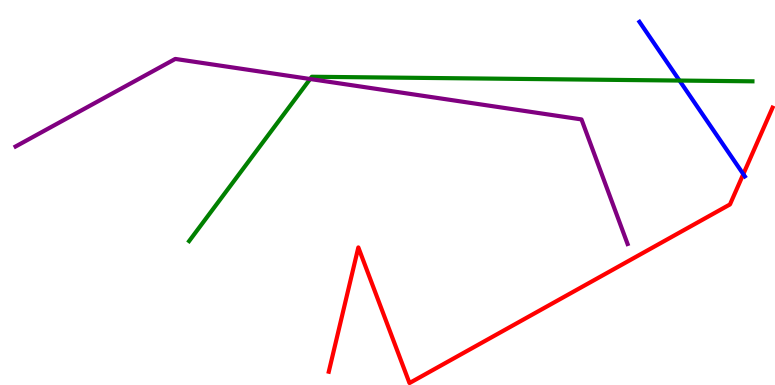[{'lines': ['blue', 'red'], 'intersections': [{'x': 9.59, 'y': 5.48}]}, {'lines': ['green', 'red'], 'intersections': []}, {'lines': ['purple', 'red'], 'intersections': []}, {'lines': ['blue', 'green'], 'intersections': [{'x': 8.77, 'y': 7.91}]}, {'lines': ['blue', 'purple'], 'intersections': []}, {'lines': ['green', 'purple'], 'intersections': [{'x': 4.0, 'y': 7.95}]}]